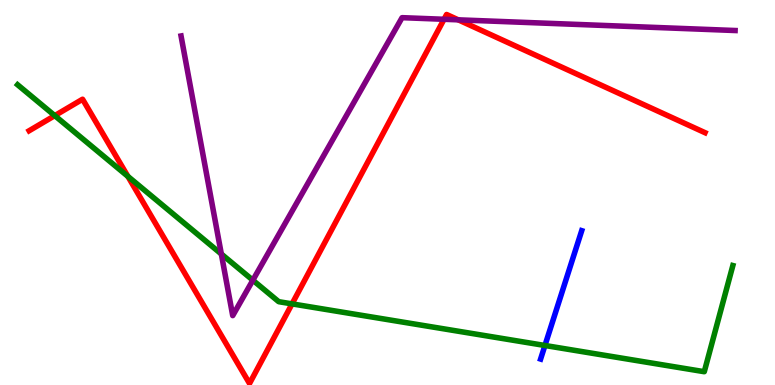[{'lines': ['blue', 'red'], 'intersections': []}, {'lines': ['green', 'red'], 'intersections': [{'x': 0.707, 'y': 7.0}, {'x': 1.65, 'y': 5.42}, {'x': 3.77, 'y': 2.11}]}, {'lines': ['purple', 'red'], 'intersections': [{'x': 5.73, 'y': 9.5}, {'x': 5.91, 'y': 9.48}]}, {'lines': ['blue', 'green'], 'intersections': [{'x': 7.03, 'y': 1.03}]}, {'lines': ['blue', 'purple'], 'intersections': []}, {'lines': ['green', 'purple'], 'intersections': [{'x': 2.86, 'y': 3.4}, {'x': 3.26, 'y': 2.72}]}]